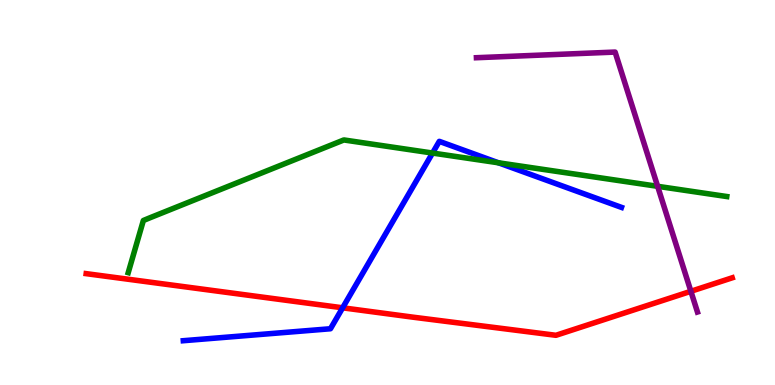[{'lines': ['blue', 'red'], 'intersections': [{'x': 4.42, 'y': 2.01}]}, {'lines': ['green', 'red'], 'intersections': []}, {'lines': ['purple', 'red'], 'intersections': [{'x': 8.91, 'y': 2.43}]}, {'lines': ['blue', 'green'], 'intersections': [{'x': 5.58, 'y': 6.02}, {'x': 6.43, 'y': 5.77}]}, {'lines': ['blue', 'purple'], 'intersections': []}, {'lines': ['green', 'purple'], 'intersections': [{'x': 8.49, 'y': 5.16}]}]